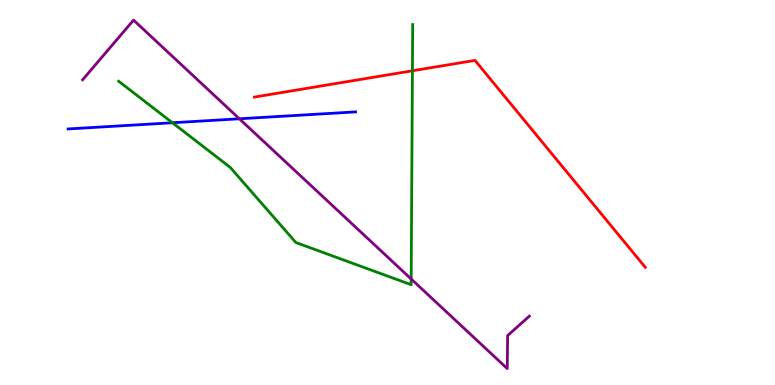[{'lines': ['blue', 'red'], 'intersections': []}, {'lines': ['green', 'red'], 'intersections': [{'x': 5.32, 'y': 8.16}]}, {'lines': ['purple', 'red'], 'intersections': []}, {'lines': ['blue', 'green'], 'intersections': [{'x': 2.22, 'y': 6.81}]}, {'lines': ['blue', 'purple'], 'intersections': [{'x': 3.09, 'y': 6.91}]}, {'lines': ['green', 'purple'], 'intersections': [{'x': 5.31, 'y': 2.75}]}]